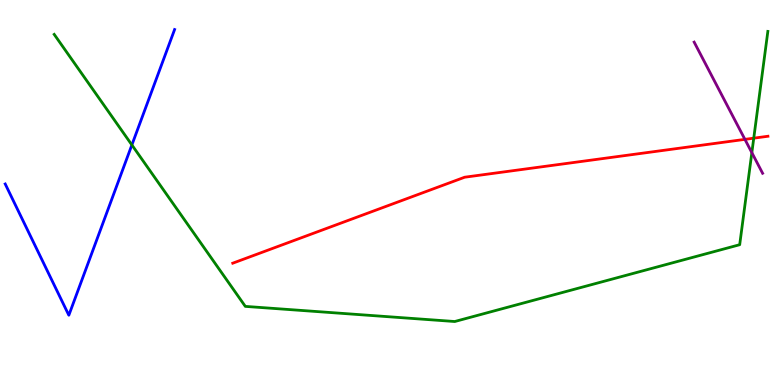[{'lines': ['blue', 'red'], 'intersections': []}, {'lines': ['green', 'red'], 'intersections': [{'x': 9.73, 'y': 6.41}]}, {'lines': ['purple', 'red'], 'intersections': [{'x': 9.61, 'y': 6.38}]}, {'lines': ['blue', 'green'], 'intersections': [{'x': 1.7, 'y': 6.24}]}, {'lines': ['blue', 'purple'], 'intersections': []}, {'lines': ['green', 'purple'], 'intersections': [{'x': 9.7, 'y': 6.03}]}]